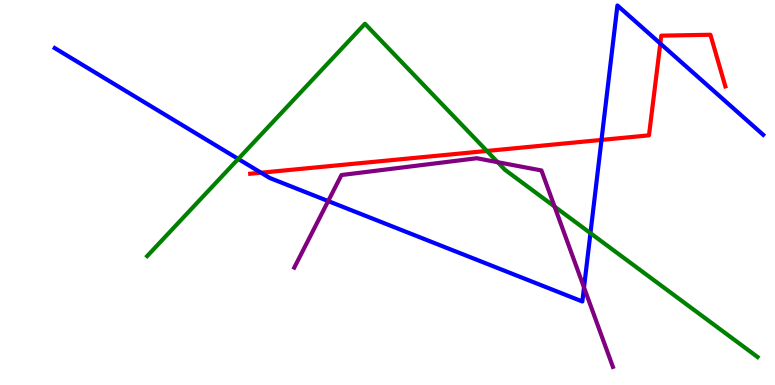[{'lines': ['blue', 'red'], 'intersections': [{'x': 3.37, 'y': 5.51}, {'x': 7.76, 'y': 6.37}, {'x': 8.52, 'y': 8.87}]}, {'lines': ['green', 'red'], 'intersections': [{'x': 6.28, 'y': 6.08}]}, {'lines': ['purple', 'red'], 'intersections': []}, {'lines': ['blue', 'green'], 'intersections': [{'x': 3.07, 'y': 5.87}, {'x': 7.62, 'y': 3.94}]}, {'lines': ['blue', 'purple'], 'intersections': [{'x': 4.23, 'y': 4.78}, {'x': 7.54, 'y': 2.53}]}, {'lines': ['green', 'purple'], 'intersections': [{'x': 6.42, 'y': 5.79}, {'x': 7.16, 'y': 4.63}]}]